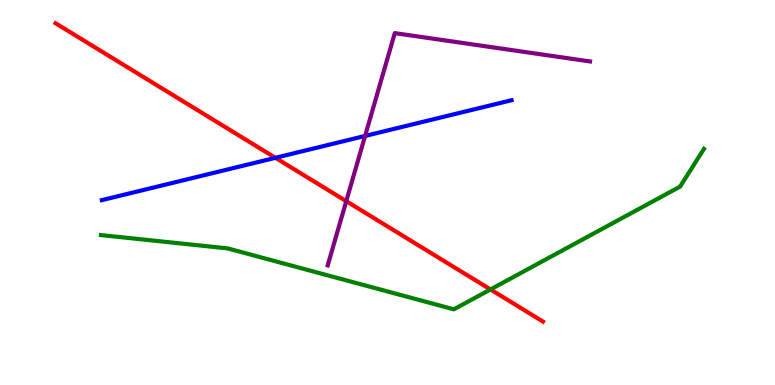[{'lines': ['blue', 'red'], 'intersections': [{'x': 3.55, 'y': 5.9}]}, {'lines': ['green', 'red'], 'intersections': [{'x': 6.33, 'y': 2.48}]}, {'lines': ['purple', 'red'], 'intersections': [{'x': 4.47, 'y': 4.77}]}, {'lines': ['blue', 'green'], 'intersections': []}, {'lines': ['blue', 'purple'], 'intersections': [{'x': 4.71, 'y': 6.47}]}, {'lines': ['green', 'purple'], 'intersections': []}]